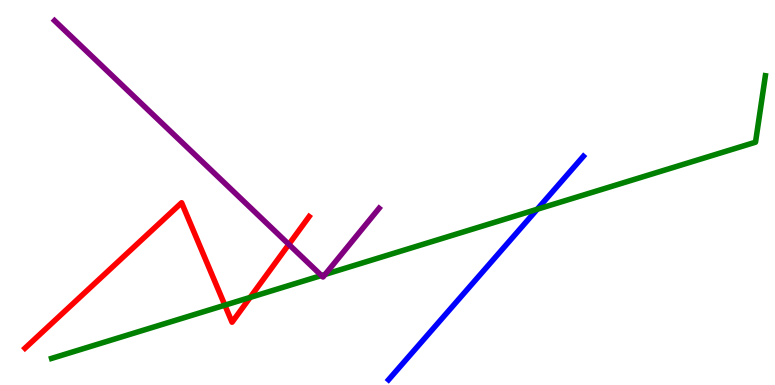[{'lines': ['blue', 'red'], 'intersections': []}, {'lines': ['green', 'red'], 'intersections': [{'x': 2.9, 'y': 2.07}, {'x': 3.23, 'y': 2.27}]}, {'lines': ['purple', 'red'], 'intersections': [{'x': 3.73, 'y': 3.65}]}, {'lines': ['blue', 'green'], 'intersections': [{'x': 6.93, 'y': 4.57}]}, {'lines': ['blue', 'purple'], 'intersections': []}, {'lines': ['green', 'purple'], 'intersections': [{'x': 4.15, 'y': 2.84}, {'x': 4.19, 'y': 2.87}]}]